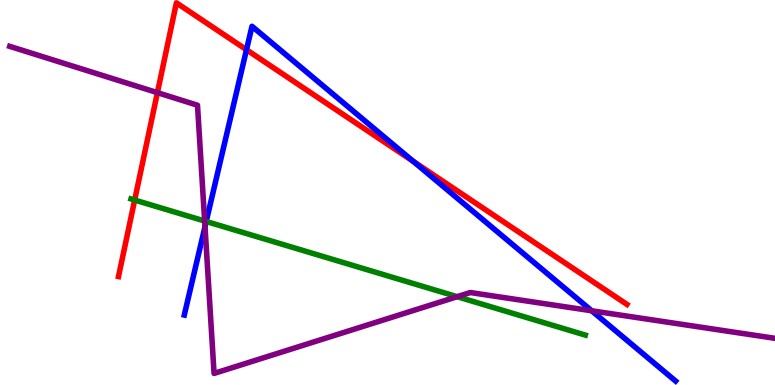[{'lines': ['blue', 'red'], 'intersections': [{'x': 3.18, 'y': 8.71}, {'x': 5.33, 'y': 5.81}]}, {'lines': ['green', 'red'], 'intersections': [{'x': 1.74, 'y': 4.8}]}, {'lines': ['purple', 'red'], 'intersections': [{'x': 2.03, 'y': 7.59}]}, {'lines': ['blue', 'green'], 'intersections': [{'x': 2.66, 'y': 4.25}]}, {'lines': ['blue', 'purple'], 'intersections': [{'x': 2.65, 'y': 4.11}, {'x': 7.63, 'y': 1.93}]}, {'lines': ['green', 'purple'], 'intersections': [{'x': 2.64, 'y': 4.26}, {'x': 5.9, 'y': 2.29}]}]